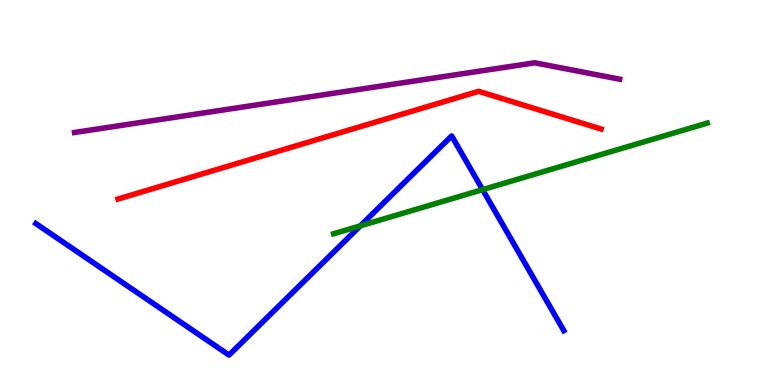[{'lines': ['blue', 'red'], 'intersections': []}, {'lines': ['green', 'red'], 'intersections': []}, {'lines': ['purple', 'red'], 'intersections': []}, {'lines': ['blue', 'green'], 'intersections': [{'x': 4.65, 'y': 4.13}, {'x': 6.23, 'y': 5.07}]}, {'lines': ['blue', 'purple'], 'intersections': []}, {'lines': ['green', 'purple'], 'intersections': []}]